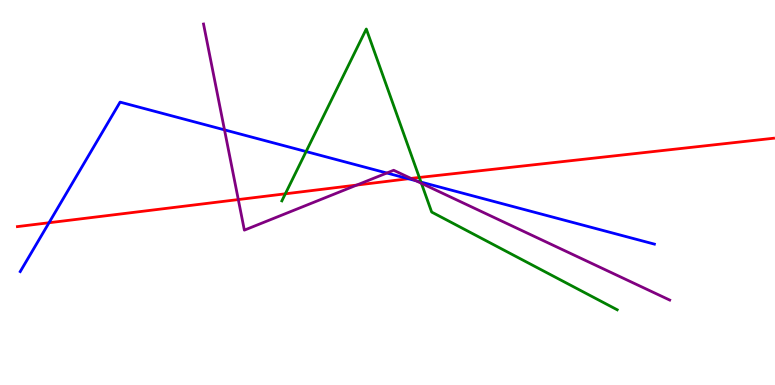[{'lines': ['blue', 'red'], 'intersections': [{'x': 0.633, 'y': 4.21}, {'x': 5.27, 'y': 5.36}]}, {'lines': ['green', 'red'], 'intersections': [{'x': 3.68, 'y': 4.97}, {'x': 5.41, 'y': 5.39}]}, {'lines': ['purple', 'red'], 'intersections': [{'x': 3.07, 'y': 4.82}, {'x': 4.6, 'y': 5.19}, {'x': 5.3, 'y': 5.37}]}, {'lines': ['blue', 'green'], 'intersections': [{'x': 3.95, 'y': 6.06}, {'x': 5.43, 'y': 5.27}]}, {'lines': ['blue', 'purple'], 'intersections': [{'x': 2.9, 'y': 6.63}, {'x': 4.99, 'y': 5.51}, {'x': 5.37, 'y': 5.31}]}, {'lines': ['green', 'purple'], 'intersections': [{'x': 5.44, 'y': 5.24}]}]